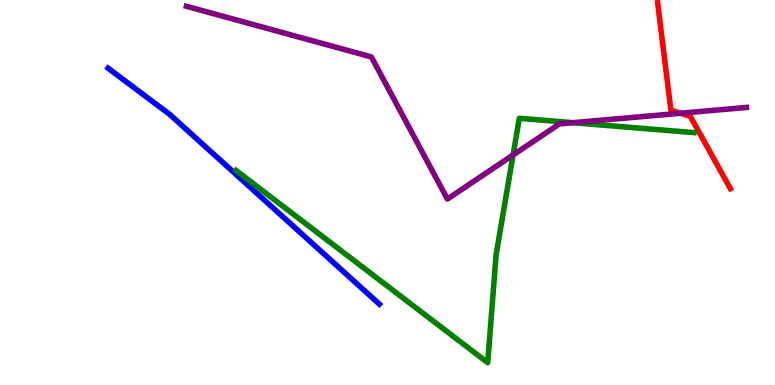[{'lines': ['blue', 'red'], 'intersections': []}, {'lines': ['green', 'red'], 'intersections': []}, {'lines': ['purple', 'red'], 'intersections': [{'x': 8.78, 'y': 7.06}]}, {'lines': ['blue', 'green'], 'intersections': []}, {'lines': ['blue', 'purple'], 'intersections': []}, {'lines': ['green', 'purple'], 'intersections': [{'x': 6.62, 'y': 5.97}, {'x': 7.39, 'y': 6.81}]}]